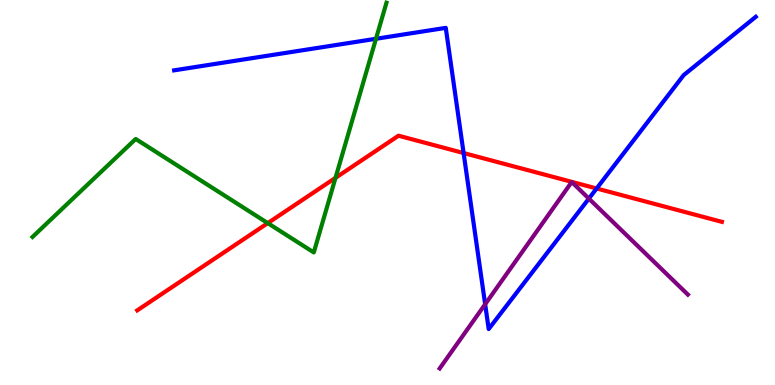[{'lines': ['blue', 'red'], 'intersections': [{'x': 5.98, 'y': 6.03}, {'x': 7.7, 'y': 5.1}]}, {'lines': ['green', 'red'], 'intersections': [{'x': 3.46, 'y': 4.2}, {'x': 4.33, 'y': 5.38}]}, {'lines': ['purple', 'red'], 'intersections': []}, {'lines': ['blue', 'green'], 'intersections': [{'x': 4.85, 'y': 8.99}]}, {'lines': ['blue', 'purple'], 'intersections': [{'x': 6.26, 'y': 2.1}, {'x': 7.6, 'y': 4.84}]}, {'lines': ['green', 'purple'], 'intersections': []}]